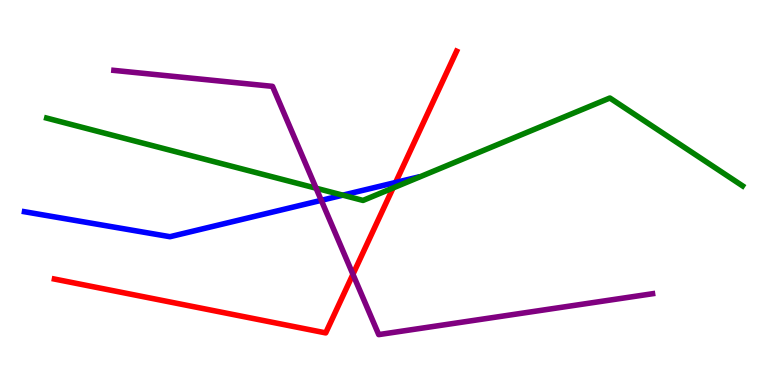[{'lines': ['blue', 'red'], 'intersections': [{'x': 5.1, 'y': 5.26}]}, {'lines': ['green', 'red'], 'intersections': [{'x': 5.07, 'y': 5.12}]}, {'lines': ['purple', 'red'], 'intersections': [{'x': 4.55, 'y': 2.88}]}, {'lines': ['blue', 'green'], 'intersections': [{'x': 4.42, 'y': 4.93}]}, {'lines': ['blue', 'purple'], 'intersections': [{'x': 4.15, 'y': 4.8}]}, {'lines': ['green', 'purple'], 'intersections': [{'x': 4.08, 'y': 5.11}]}]